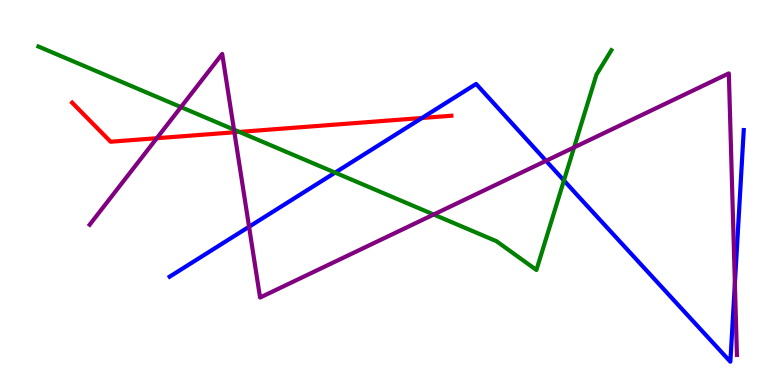[{'lines': ['blue', 'red'], 'intersections': [{'x': 5.45, 'y': 6.94}]}, {'lines': ['green', 'red'], 'intersections': [{'x': 3.09, 'y': 6.57}]}, {'lines': ['purple', 'red'], 'intersections': [{'x': 2.02, 'y': 6.41}, {'x': 3.02, 'y': 6.56}]}, {'lines': ['blue', 'green'], 'intersections': [{'x': 4.32, 'y': 5.52}, {'x': 7.28, 'y': 5.31}]}, {'lines': ['blue', 'purple'], 'intersections': [{'x': 3.21, 'y': 4.11}, {'x': 7.05, 'y': 5.82}, {'x': 9.48, 'y': 2.63}]}, {'lines': ['green', 'purple'], 'intersections': [{'x': 2.33, 'y': 7.22}, {'x': 3.02, 'y': 6.63}, {'x': 5.6, 'y': 4.43}, {'x': 7.41, 'y': 6.17}]}]